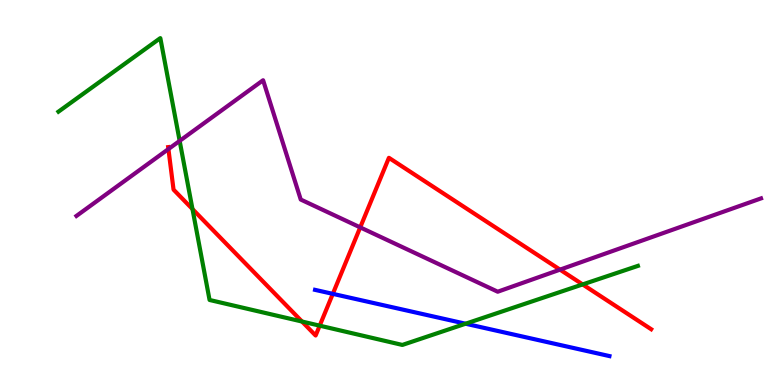[{'lines': ['blue', 'red'], 'intersections': [{'x': 4.29, 'y': 2.37}]}, {'lines': ['green', 'red'], 'intersections': [{'x': 2.48, 'y': 4.57}, {'x': 3.9, 'y': 1.65}, {'x': 4.13, 'y': 1.54}, {'x': 7.52, 'y': 2.61}]}, {'lines': ['purple', 'red'], 'intersections': [{'x': 2.17, 'y': 6.13}, {'x': 4.65, 'y': 4.09}, {'x': 7.23, 'y': 3.0}]}, {'lines': ['blue', 'green'], 'intersections': [{'x': 6.01, 'y': 1.59}]}, {'lines': ['blue', 'purple'], 'intersections': []}, {'lines': ['green', 'purple'], 'intersections': [{'x': 2.32, 'y': 6.34}]}]